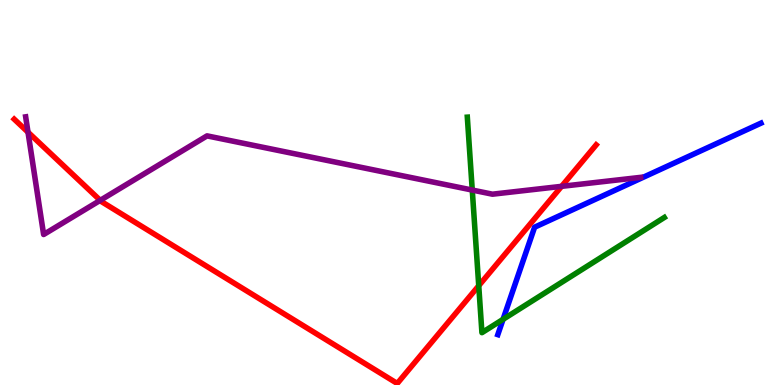[{'lines': ['blue', 'red'], 'intersections': []}, {'lines': ['green', 'red'], 'intersections': [{'x': 6.18, 'y': 2.58}]}, {'lines': ['purple', 'red'], 'intersections': [{'x': 0.361, 'y': 6.57}, {'x': 1.29, 'y': 4.8}, {'x': 7.25, 'y': 5.16}]}, {'lines': ['blue', 'green'], 'intersections': [{'x': 6.49, 'y': 1.71}]}, {'lines': ['blue', 'purple'], 'intersections': []}, {'lines': ['green', 'purple'], 'intersections': [{'x': 6.09, 'y': 5.06}]}]